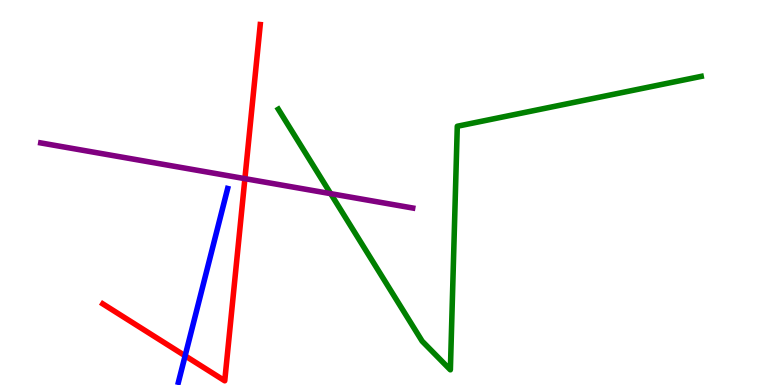[{'lines': ['blue', 'red'], 'intersections': [{'x': 2.39, 'y': 0.758}]}, {'lines': ['green', 'red'], 'intersections': []}, {'lines': ['purple', 'red'], 'intersections': [{'x': 3.16, 'y': 5.36}]}, {'lines': ['blue', 'green'], 'intersections': []}, {'lines': ['blue', 'purple'], 'intersections': []}, {'lines': ['green', 'purple'], 'intersections': [{'x': 4.27, 'y': 4.97}]}]